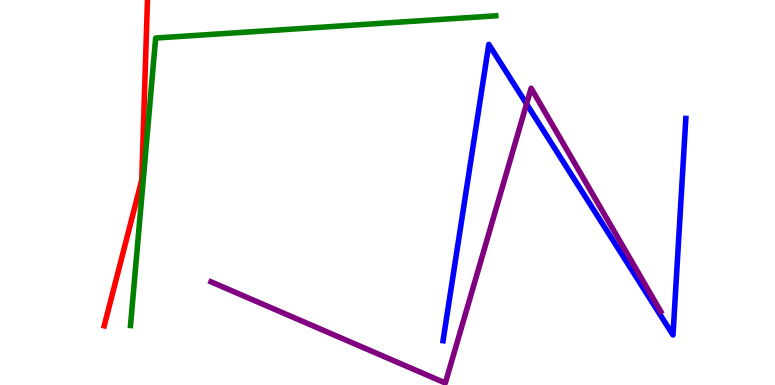[{'lines': ['blue', 'red'], 'intersections': []}, {'lines': ['green', 'red'], 'intersections': []}, {'lines': ['purple', 'red'], 'intersections': []}, {'lines': ['blue', 'green'], 'intersections': []}, {'lines': ['blue', 'purple'], 'intersections': [{'x': 6.79, 'y': 7.3}]}, {'lines': ['green', 'purple'], 'intersections': []}]